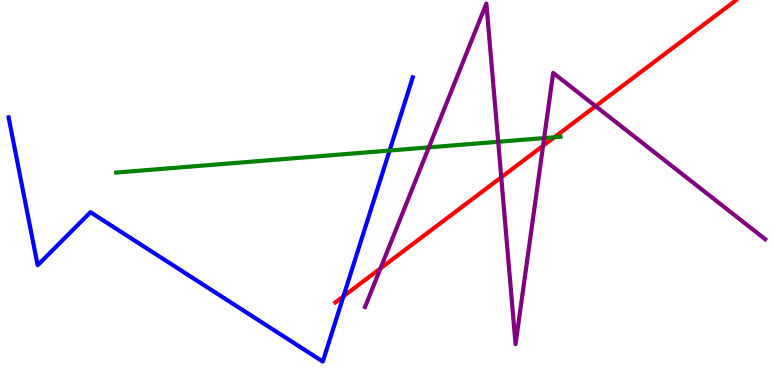[{'lines': ['blue', 'red'], 'intersections': [{'x': 4.43, 'y': 2.3}]}, {'lines': ['green', 'red'], 'intersections': [{'x': 7.15, 'y': 6.43}]}, {'lines': ['purple', 'red'], 'intersections': [{'x': 4.91, 'y': 3.03}, {'x': 6.47, 'y': 5.39}, {'x': 7.01, 'y': 6.21}, {'x': 7.68, 'y': 7.24}]}, {'lines': ['blue', 'green'], 'intersections': [{'x': 5.03, 'y': 6.09}]}, {'lines': ['blue', 'purple'], 'intersections': []}, {'lines': ['green', 'purple'], 'intersections': [{'x': 5.53, 'y': 6.17}, {'x': 6.43, 'y': 6.32}, {'x': 7.02, 'y': 6.41}]}]